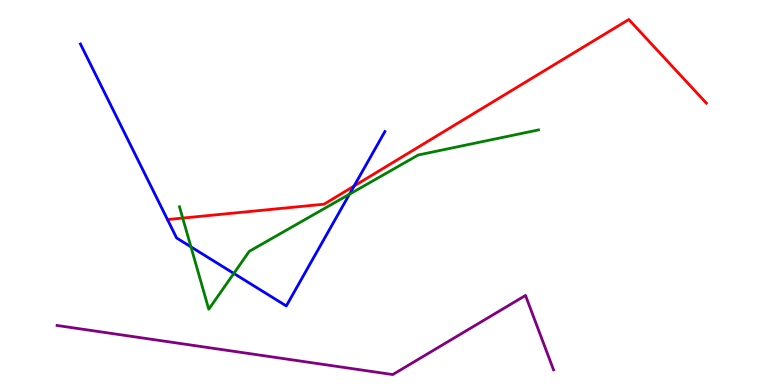[{'lines': ['blue', 'red'], 'intersections': [{'x': 4.57, 'y': 5.17}]}, {'lines': ['green', 'red'], 'intersections': [{'x': 2.36, 'y': 4.34}]}, {'lines': ['purple', 'red'], 'intersections': []}, {'lines': ['blue', 'green'], 'intersections': [{'x': 2.46, 'y': 3.59}, {'x': 3.02, 'y': 2.9}, {'x': 4.51, 'y': 4.96}]}, {'lines': ['blue', 'purple'], 'intersections': []}, {'lines': ['green', 'purple'], 'intersections': []}]